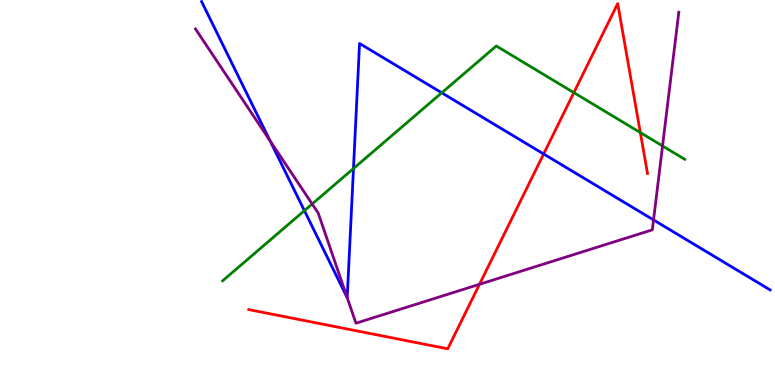[{'lines': ['blue', 'red'], 'intersections': [{'x': 7.01, 'y': 6.0}]}, {'lines': ['green', 'red'], 'intersections': [{'x': 7.4, 'y': 7.59}, {'x': 8.26, 'y': 6.56}]}, {'lines': ['purple', 'red'], 'intersections': [{'x': 6.19, 'y': 2.62}]}, {'lines': ['blue', 'green'], 'intersections': [{'x': 3.93, 'y': 4.53}, {'x': 4.56, 'y': 5.62}, {'x': 5.7, 'y': 7.59}]}, {'lines': ['blue', 'purple'], 'intersections': [{'x': 3.48, 'y': 6.34}, {'x': 4.48, 'y': 2.27}, {'x': 8.43, 'y': 4.29}]}, {'lines': ['green', 'purple'], 'intersections': [{'x': 4.03, 'y': 4.7}, {'x': 8.55, 'y': 6.21}]}]